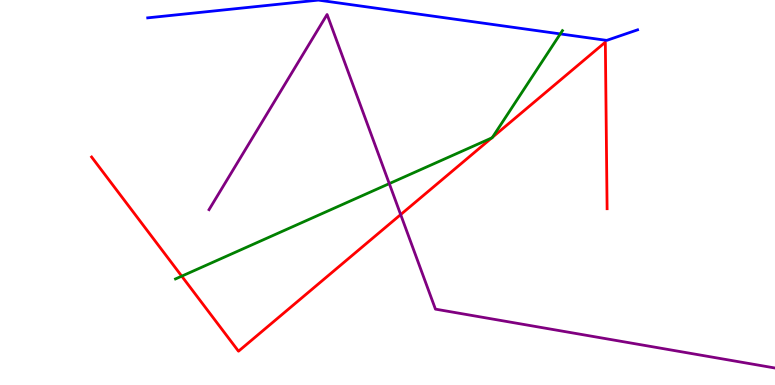[{'lines': ['blue', 'red'], 'intersections': []}, {'lines': ['green', 'red'], 'intersections': [{'x': 2.34, 'y': 2.83}, {'x': 6.34, 'y': 6.42}, {'x': 6.35, 'y': 6.44}]}, {'lines': ['purple', 'red'], 'intersections': [{'x': 5.17, 'y': 4.43}]}, {'lines': ['blue', 'green'], 'intersections': [{'x': 7.23, 'y': 9.12}]}, {'lines': ['blue', 'purple'], 'intersections': []}, {'lines': ['green', 'purple'], 'intersections': [{'x': 5.02, 'y': 5.23}]}]